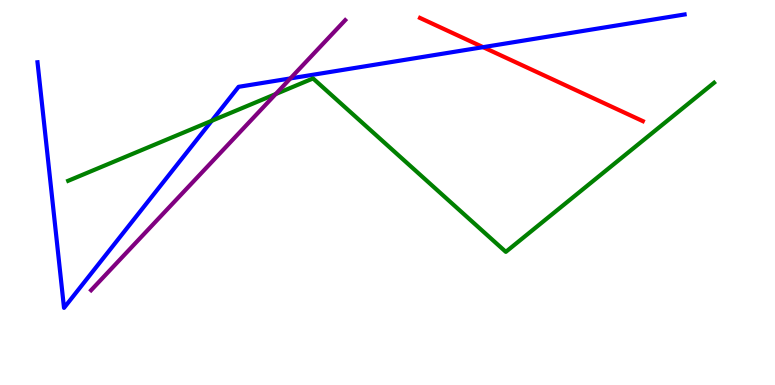[{'lines': ['blue', 'red'], 'intersections': [{'x': 6.23, 'y': 8.78}]}, {'lines': ['green', 'red'], 'intersections': []}, {'lines': ['purple', 'red'], 'intersections': []}, {'lines': ['blue', 'green'], 'intersections': [{'x': 2.73, 'y': 6.86}]}, {'lines': ['blue', 'purple'], 'intersections': [{'x': 3.75, 'y': 7.96}]}, {'lines': ['green', 'purple'], 'intersections': [{'x': 3.56, 'y': 7.56}]}]